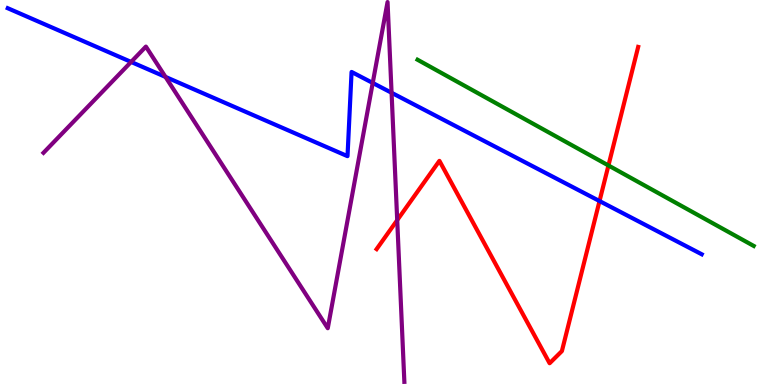[{'lines': ['blue', 'red'], 'intersections': [{'x': 7.74, 'y': 4.78}]}, {'lines': ['green', 'red'], 'intersections': [{'x': 7.85, 'y': 5.7}]}, {'lines': ['purple', 'red'], 'intersections': [{'x': 5.13, 'y': 4.28}]}, {'lines': ['blue', 'green'], 'intersections': []}, {'lines': ['blue', 'purple'], 'intersections': [{'x': 1.69, 'y': 8.39}, {'x': 2.14, 'y': 8.0}, {'x': 4.81, 'y': 7.85}, {'x': 5.05, 'y': 7.59}]}, {'lines': ['green', 'purple'], 'intersections': []}]